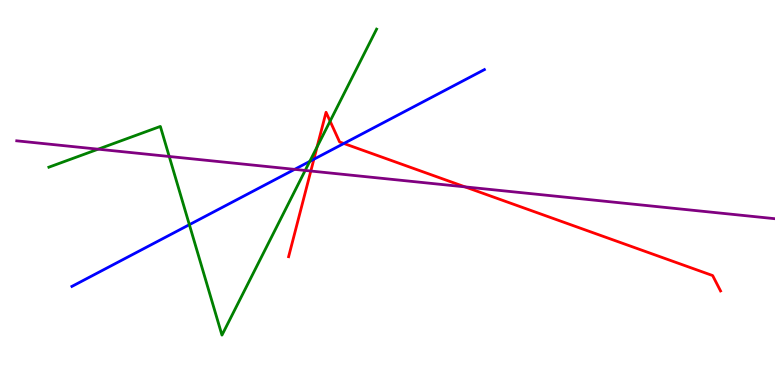[{'lines': ['blue', 'red'], 'intersections': [{'x': 4.05, 'y': 5.86}, {'x': 4.44, 'y': 6.27}]}, {'lines': ['green', 'red'], 'intersections': [{'x': 4.09, 'y': 6.18}, {'x': 4.26, 'y': 6.85}]}, {'lines': ['purple', 'red'], 'intersections': [{'x': 4.01, 'y': 5.56}, {'x': 6.0, 'y': 5.15}]}, {'lines': ['blue', 'green'], 'intersections': [{'x': 2.44, 'y': 4.16}, {'x': 4.0, 'y': 5.81}]}, {'lines': ['blue', 'purple'], 'intersections': [{'x': 3.8, 'y': 5.6}]}, {'lines': ['green', 'purple'], 'intersections': [{'x': 1.27, 'y': 6.13}, {'x': 2.18, 'y': 5.94}, {'x': 3.94, 'y': 5.57}]}]